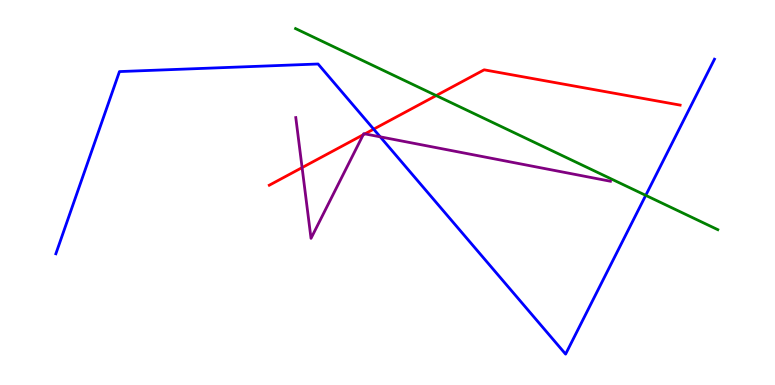[{'lines': ['blue', 'red'], 'intersections': [{'x': 4.82, 'y': 6.65}]}, {'lines': ['green', 'red'], 'intersections': [{'x': 5.63, 'y': 7.52}]}, {'lines': ['purple', 'red'], 'intersections': [{'x': 3.9, 'y': 5.65}, {'x': 4.69, 'y': 6.5}, {'x': 4.71, 'y': 6.52}]}, {'lines': ['blue', 'green'], 'intersections': [{'x': 8.33, 'y': 4.93}]}, {'lines': ['blue', 'purple'], 'intersections': [{'x': 4.91, 'y': 6.45}]}, {'lines': ['green', 'purple'], 'intersections': []}]